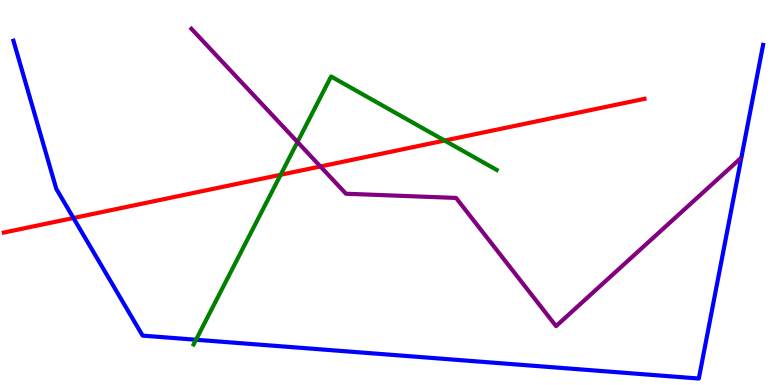[{'lines': ['blue', 'red'], 'intersections': [{'x': 0.948, 'y': 4.34}]}, {'lines': ['green', 'red'], 'intersections': [{'x': 3.62, 'y': 5.46}, {'x': 5.74, 'y': 6.35}]}, {'lines': ['purple', 'red'], 'intersections': [{'x': 4.13, 'y': 5.68}]}, {'lines': ['blue', 'green'], 'intersections': [{'x': 2.53, 'y': 1.18}]}, {'lines': ['blue', 'purple'], 'intersections': []}, {'lines': ['green', 'purple'], 'intersections': [{'x': 3.84, 'y': 6.31}]}]